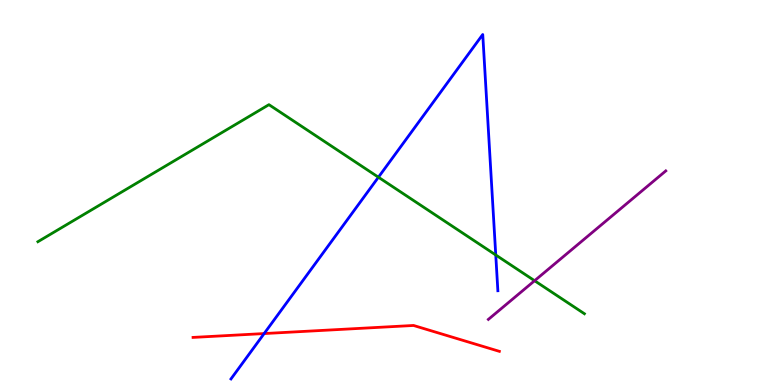[{'lines': ['blue', 'red'], 'intersections': [{'x': 3.41, 'y': 1.34}]}, {'lines': ['green', 'red'], 'intersections': []}, {'lines': ['purple', 'red'], 'intersections': []}, {'lines': ['blue', 'green'], 'intersections': [{'x': 4.88, 'y': 5.4}, {'x': 6.4, 'y': 3.38}]}, {'lines': ['blue', 'purple'], 'intersections': []}, {'lines': ['green', 'purple'], 'intersections': [{'x': 6.9, 'y': 2.71}]}]